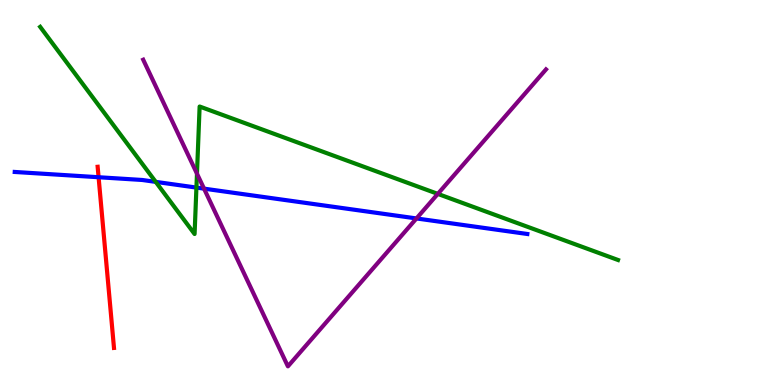[{'lines': ['blue', 'red'], 'intersections': [{'x': 1.27, 'y': 5.4}]}, {'lines': ['green', 'red'], 'intersections': []}, {'lines': ['purple', 'red'], 'intersections': []}, {'lines': ['blue', 'green'], 'intersections': [{'x': 2.01, 'y': 5.28}, {'x': 2.53, 'y': 5.13}]}, {'lines': ['blue', 'purple'], 'intersections': [{'x': 2.63, 'y': 5.1}, {'x': 5.37, 'y': 4.33}]}, {'lines': ['green', 'purple'], 'intersections': [{'x': 2.54, 'y': 5.49}, {'x': 5.65, 'y': 4.96}]}]